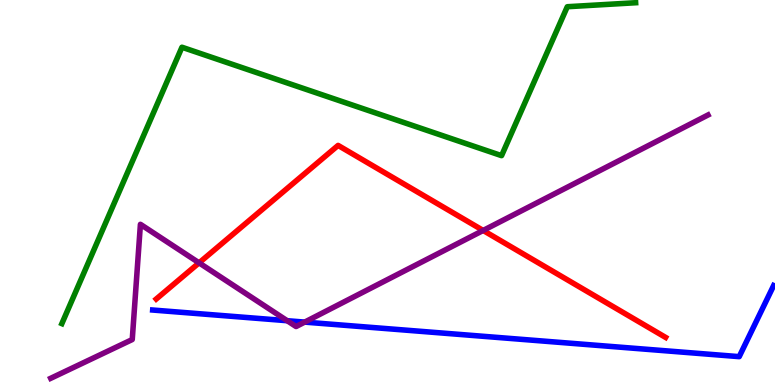[{'lines': ['blue', 'red'], 'intersections': []}, {'lines': ['green', 'red'], 'intersections': []}, {'lines': ['purple', 'red'], 'intersections': [{'x': 2.57, 'y': 3.17}, {'x': 6.23, 'y': 4.01}]}, {'lines': ['blue', 'green'], 'intersections': []}, {'lines': ['blue', 'purple'], 'intersections': [{'x': 3.71, 'y': 1.67}, {'x': 3.93, 'y': 1.63}]}, {'lines': ['green', 'purple'], 'intersections': []}]